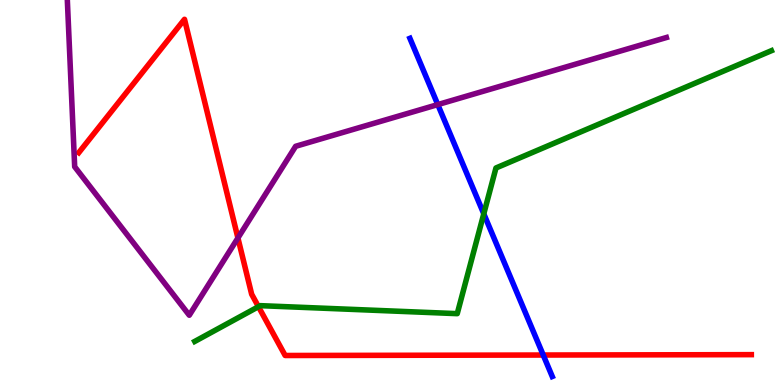[{'lines': ['blue', 'red'], 'intersections': [{'x': 7.01, 'y': 0.778}]}, {'lines': ['green', 'red'], 'intersections': [{'x': 3.34, 'y': 2.03}]}, {'lines': ['purple', 'red'], 'intersections': [{'x': 3.07, 'y': 3.82}]}, {'lines': ['blue', 'green'], 'intersections': [{'x': 6.24, 'y': 4.45}]}, {'lines': ['blue', 'purple'], 'intersections': [{'x': 5.65, 'y': 7.28}]}, {'lines': ['green', 'purple'], 'intersections': []}]